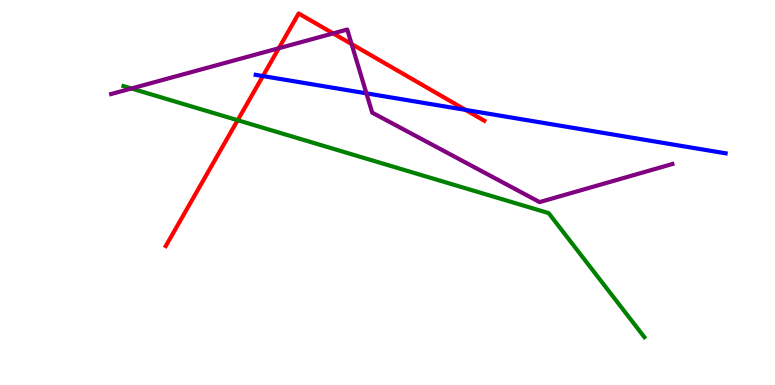[{'lines': ['blue', 'red'], 'intersections': [{'x': 3.39, 'y': 8.02}, {'x': 6.01, 'y': 7.15}]}, {'lines': ['green', 'red'], 'intersections': [{'x': 3.07, 'y': 6.88}]}, {'lines': ['purple', 'red'], 'intersections': [{'x': 3.6, 'y': 8.75}, {'x': 4.3, 'y': 9.13}, {'x': 4.54, 'y': 8.86}]}, {'lines': ['blue', 'green'], 'intersections': []}, {'lines': ['blue', 'purple'], 'intersections': [{'x': 4.73, 'y': 7.58}]}, {'lines': ['green', 'purple'], 'intersections': [{'x': 1.7, 'y': 7.7}]}]